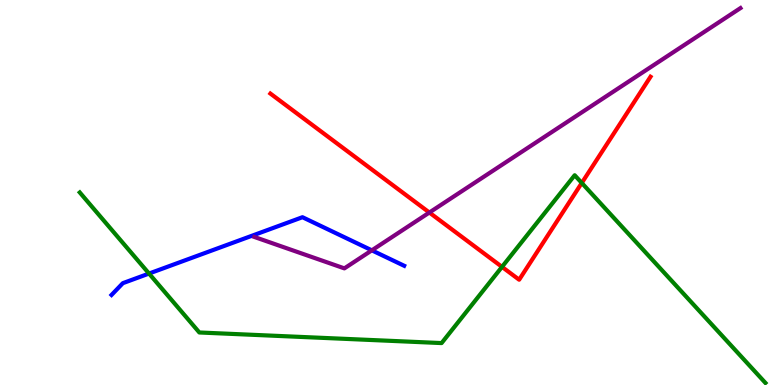[{'lines': ['blue', 'red'], 'intersections': []}, {'lines': ['green', 'red'], 'intersections': [{'x': 6.48, 'y': 3.07}, {'x': 7.51, 'y': 5.25}]}, {'lines': ['purple', 'red'], 'intersections': [{'x': 5.54, 'y': 4.48}]}, {'lines': ['blue', 'green'], 'intersections': [{'x': 1.92, 'y': 2.89}]}, {'lines': ['blue', 'purple'], 'intersections': [{'x': 4.8, 'y': 3.5}]}, {'lines': ['green', 'purple'], 'intersections': []}]